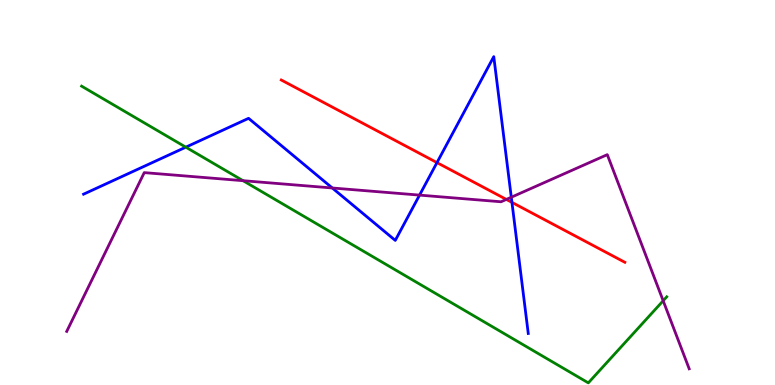[{'lines': ['blue', 'red'], 'intersections': [{'x': 5.64, 'y': 5.78}, {'x': 6.61, 'y': 4.74}]}, {'lines': ['green', 'red'], 'intersections': []}, {'lines': ['purple', 'red'], 'intersections': [{'x': 6.53, 'y': 4.82}]}, {'lines': ['blue', 'green'], 'intersections': [{'x': 2.4, 'y': 6.18}]}, {'lines': ['blue', 'purple'], 'intersections': [{'x': 4.29, 'y': 5.12}, {'x': 5.41, 'y': 4.93}, {'x': 6.6, 'y': 4.88}]}, {'lines': ['green', 'purple'], 'intersections': [{'x': 3.14, 'y': 5.31}, {'x': 8.56, 'y': 2.19}]}]